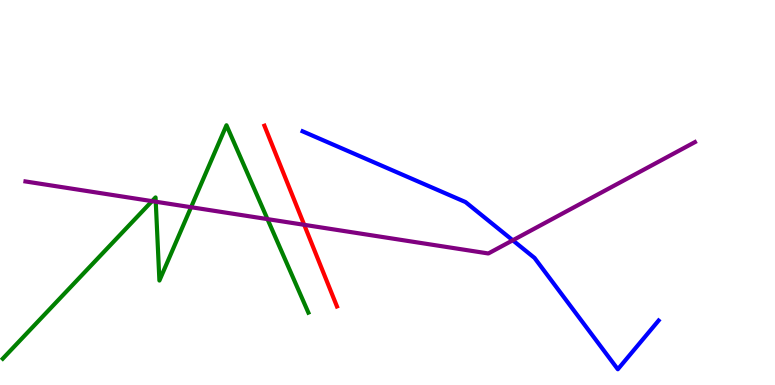[{'lines': ['blue', 'red'], 'intersections': []}, {'lines': ['green', 'red'], 'intersections': []}, {'lines': ['purple', 'red'], 'intersections': [{'x': 3.93, 'y': 4.16}]}, {'lines': ['blue', 'green'], 'intersections': []}, {'lines': ['blue', 'purple'], 'intersections': [{'x': 6.62, 'y': 3.76}]}, {'lines': ['green', 'purple'], 'intersections': [{'x': 1.96, 'y': 4.78}, {'x': 2.01, 'y': 4.76}, {'x': 2.47, 'y': 4.62}, {'x': 3.45, 'y': 4.31}]}]